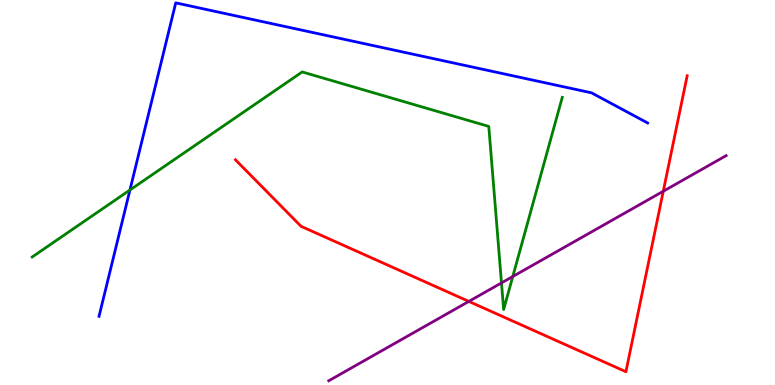[{'lines': ['blue', 'red'], 'intersections': []}, {'lines': ['green', 'red'], 'intersections': []}, {'lines': ['purple', 'red'], 'intersections': [{'x': 6.05, 'y': 2.17}, {'x': 8.56, 'y': 5.03}]}, {'lines': ['blue', 'green'], 'intersections': [{'x': 1.68, 'y': 5.07}]}, {'lines': ['blue', 'purple'], 'intersections': []}, {'lines': ['green', 'purple'], 'intersections': [{'x': 6.47, 'y': 2.65}, {'x': 6.62, 'y': 2.82}]}]